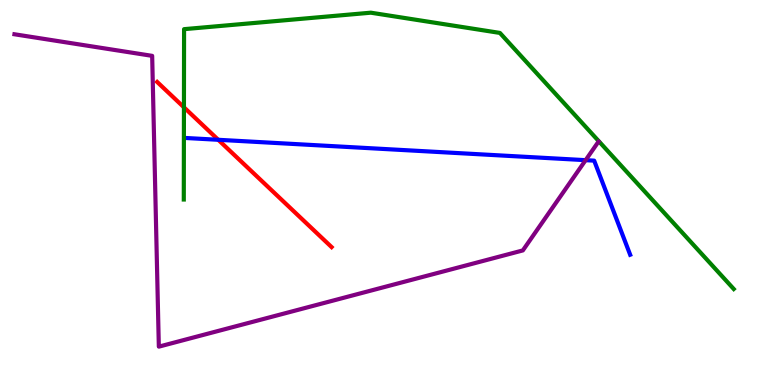[{'lines': ['blue', 'red'], 'intersections': [{'x': 2.82, 'y': 6.37}]}, {'lines': ['green', 'red'], 'intersections': [{'x': 2.37, 'y': 7.21}]}, {'lines': ['purple', 'red'], 'intersections': []}, {'lines': ['blue', 'green'], 'intersections': []}, {'lines': ['blue', 'purple'], 'intersections': [{'x': 7.56, 'y': 5.84}]}, {'lines': ['green', 'purple'], 'intersections': []}]